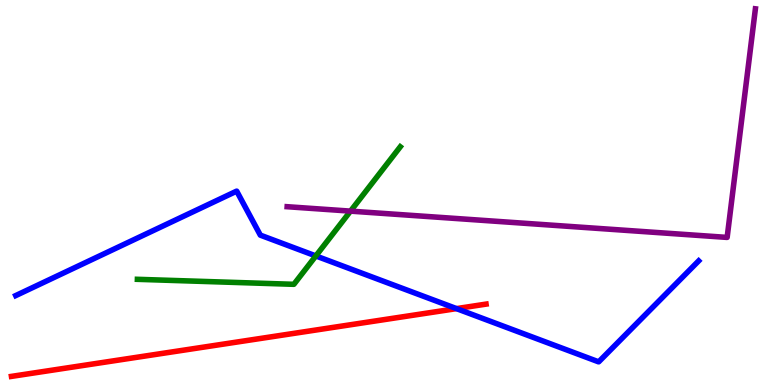[{'lines': ['blue', 'red'], 'intersections': [{'x': 5.89, 'y': 1.98}]}, {'lines': ['green', 'red'], 'intersections': []}, {'lines': ['purple', 'red'], 'intersections': []}, {'lines': ['blue', 'green'], 'intersections': [{'x': 4.08, 'y': 3.35}]}, {'lines': ['blue', 'purple'], 'intersections': []}, {'lines': ['green', 'purple'], 'intersections': [{'x': 4.52, 'y': 4.52}]}]